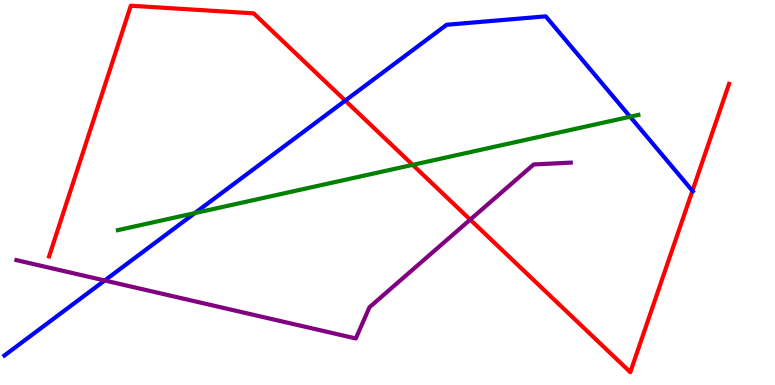[{'lines': ['blue', 'red'], 'intersections': [{'x': 4.45, 'y': 7.39}, {'x': 8.93, 'y': 5.04}]}, {'lines': ['green', 'red'], 'intersections': [{'x': 5.33, 'y': 5.72}]}, {'lines': ['purple', 'red'], 'intersections': [{'x': 6.07, 'y': 4.3}]}, {'lines': ['blue', 'green'], 'intersections': [{'x': 2.51, 'y': 4.47}, {'x': 8.13, 'y': 6.97}]}, {'lines': ['blue', 'purple'], 'intersections': [{'x': 1.35, 'y': 2.71}]}, {'lines': ['green', 'purple'], 'intersections': []}]